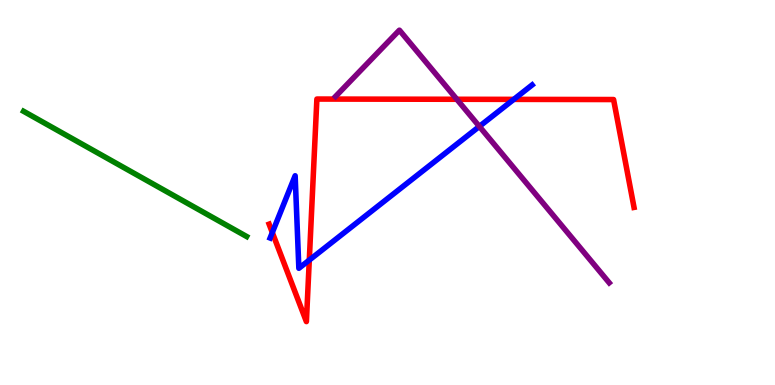[{'lines': ['blue', 'red'], 'intersections': [{'x': 3.51, 'y': 3.96}, {'x': 3.99, 'y': 3.24}, {'x': 6.63, 'y': 7.42}]}, {'lines': ['green', 'red'], 'intersections': []}, {'lines': ['purple', 'red'], 'intersections': [{'x': 5.89, 'y': 7.42}]}, {'lines': ['blue', 'green'], 'intersections': []}, {'lines': ['blue', 'purple'], 'intersections': [{'x': 6.19, 'y': 6.72}]}, {'lines': ['green', 'purple'], 'intersections': []}]